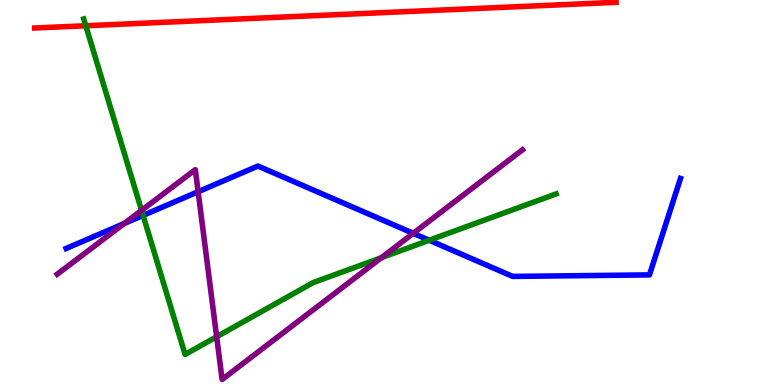[{'lines': ['blue', 'red'], 'intersections': []}, {'lines': ['green', 'red'], 'intersections': [{'x': 1.11, 'y': 9.33}]}, {'lines': ['purple', 'red'], 'intersections': []}, {'lines': ['blue', 'green'], 'intersections': [{'x': 1.85, 'y': 4.41}, {'x': 5.54, 'y': 3.76}]}, {'lines': ['blue', 'purple'], 'intersections': [{'x': 1.6, 'y': 4.19}, {'x': 2.56, 'y': 5.02}, {'x': 5.33, 'y': 3.94}]}, {'lines': ['green', 'purple'], 'intersections': [{'x': 1.83, 'y': 4.54}, {'x': 2.8, 'y': 1.25}, {'x': 4.92, 'y': 3.31}]}]